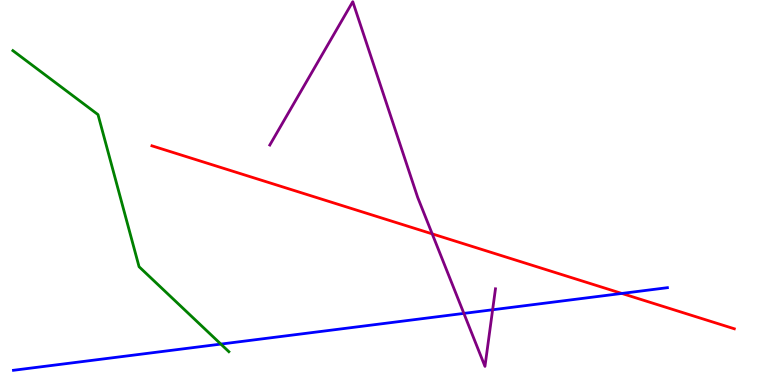[{'lines': ['blue', 'red'], 'intersections': [{'x': 8.02, 'y': 2.38}]}, {'lines': ['green', 'red'], 'intersections': []}, {'lines': ['purple', 'red'], 'intersections': [{'x': 5.58, 'y': 3.93}]}, {'lines': ['blue', 'green'], 'intersections': [{'x': 2.85, 'y': 1.06}]}, {'lines': ['blue', 'purple'], 'intersections': [{'x': 5.99, 'y': 1.86}, {'x': 6.36, 'y': 1.95}]}, {'lines': ['green', 'purple'], 'intersections': []}]